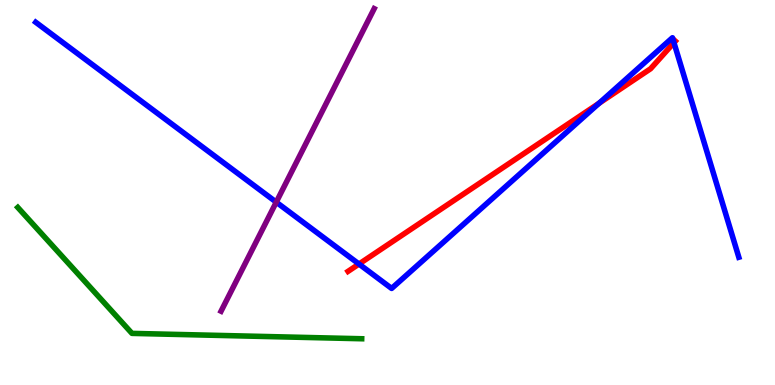[{'lines': ['blue', 'red'], 'intersections': [{'x': 4.63, 'y': 3.14}, {'x': 7.73, 'y': 7.32}, {'x': 8.7, 'y': 8.89}]}, {'lines': ['green', 'red'], 'intersections': []}, {'lines': ['purple', 'red'], 'intersections': []}, {'lines': ['blue', 'green'], 'intersections': []}, {'lines': ['blue', 'purple'], 'intersections': [{'x': 3.56, 'y': 4.75}]}, {'lines': ['green', 'purple'], 'intersections': []}]